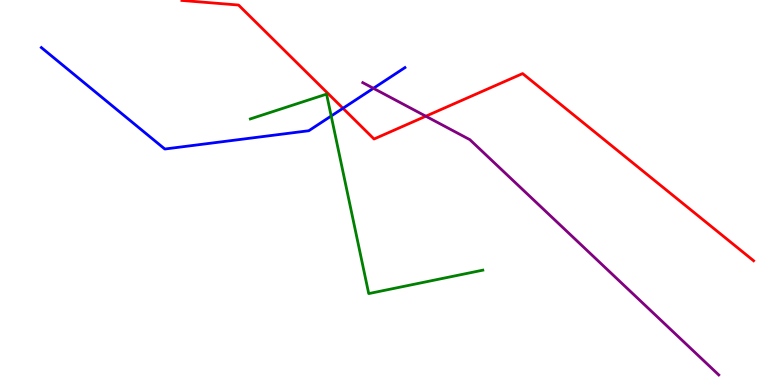[{'lines': ['blue', 'red'], 'intersections': [{'x': 4.43, 'y': 7.19}]}, {'lines': ['green', 'red'], 'intersections': []}, {'lines': ['purple', 'red'], 'intersections': [{'x': 5.49, 'y': 6.98}]}, {'lines': ['blue', 'green'], 'intersections': [{'x': 4.27, 'y': 6.99}]}, {'lines': ['blue', 'purple'], 'intersections': [{'x': 4.82, 'y': 7.71}]}, {'lines': ['green', 'purple'], 'intersections': []}]